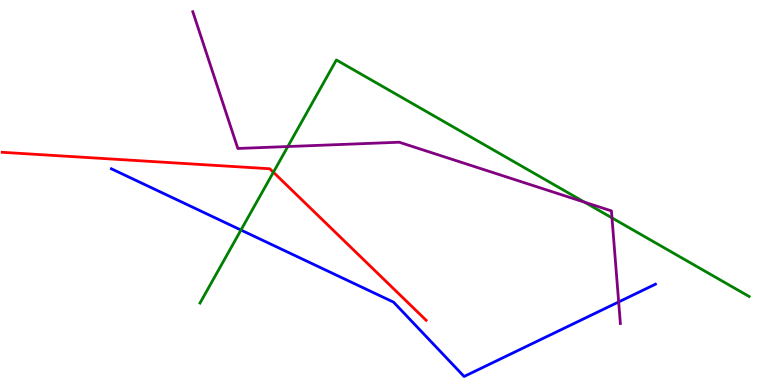[{'lines': ['blue', 'red'], 'intersections': []}, {'lines': ['green', 'red'], 'intersections': [{'x': 3.53, 'y': 5.53}]}, {'lines': ['purple', 'red'], 'intersections': []}, {'lines': ['blue', 'green'], 'intersections': [{'x': 3.11, 'y': 4.03}]}, {'lines': ['blue', 'purple'], 'intersections': [{'x': 7.98, 'y': 2.16}]}, {'lines': ['green', 'purple'], 'intersections': [{'x': 3.71, 'y': 6.19}, {'x': 7.54, 'y': 4.75}, {'x': 7.9, 'y': 4.34}]}]